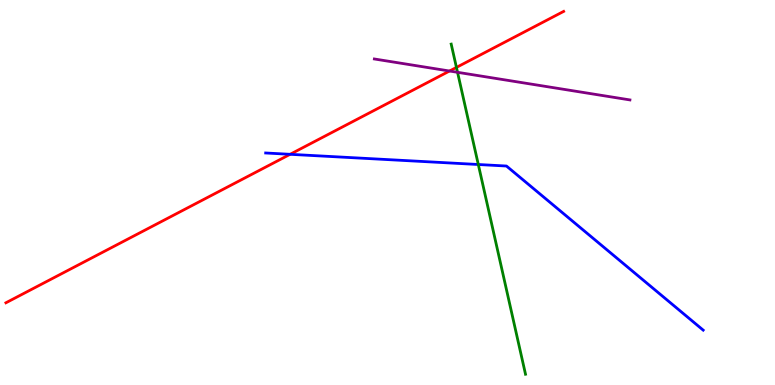[{'lines': ['blue', 'red'], 'intersections': [{'x': 3.74, 'y': 5.99}]}, {'lines': ['green', 'red'], 'intersections': [{'x': 5.89, 'y': 8.25}]}, {'lines': ['purple', 'red'], 'intersections': [{'x': 5.8, 'y': 8.16}]}, {'lines': ['blue', 'green'], 'intersections': [{'x': 6.17, 'y': 5.73}]}, {'lines': ['blue', 'purple'], 'intersections': []}, {'lines': ['green', 'purple'], 'intersections': [{'x': 5.9, 'y': 8.12}]}]